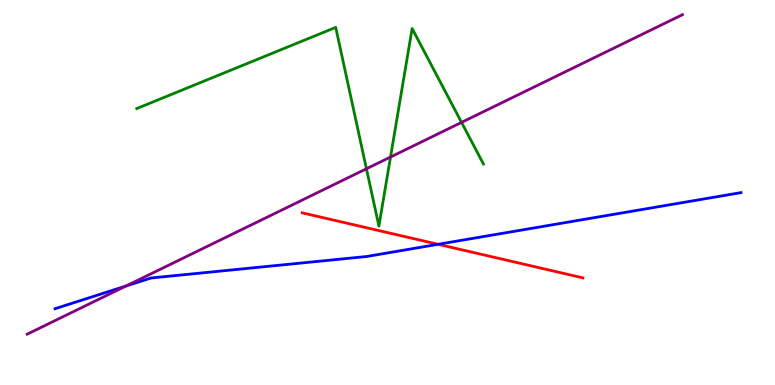[{'lines': ['blue', 'red'], 'intersections': [{'x': 5.65, 'y': 3.65}]}, {'lines': ['green', 'red'], 'intersections': []}, {'lines': ['purple', 'red'], 'intersections': []}, {'lines': ['blue', 'green'], 'intersections': []}, {'lines': ['blue', 'purple'], 'intersections': [{'x': 1.63, 'y': 2.57}]}, {'lines': ['green', 'purple'], 'intersections': [{'x': 4.73, 'y': 5.62}, {'x': 5.04, 'y': 5.92}, {'x': 5.96, 'y': 6.82}]}]